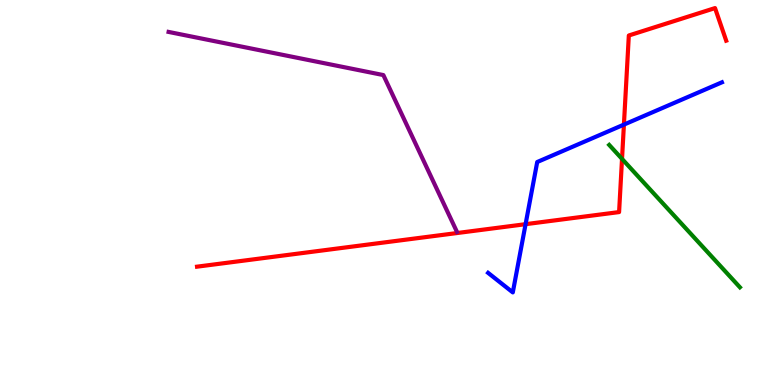[{'lines': ['blue', 'red'], 'intersections': [{'x': 6.78, 'y': 4.18}, {'x': 8.05, 'y': 6.76}]}, {'lines': ['green', 'red'], 'intersections': [{'x': 8.03, 'y': 5.87}]}, {'lines': ['purple', 'red'], 'intersections': []}, {'lines': ['blue', 'green'], 'intersections': []}, {'lines': ['blue', 'purple'], 'intersections': []}, {'lines': ['green', 'purple'], 'intersections': []}]